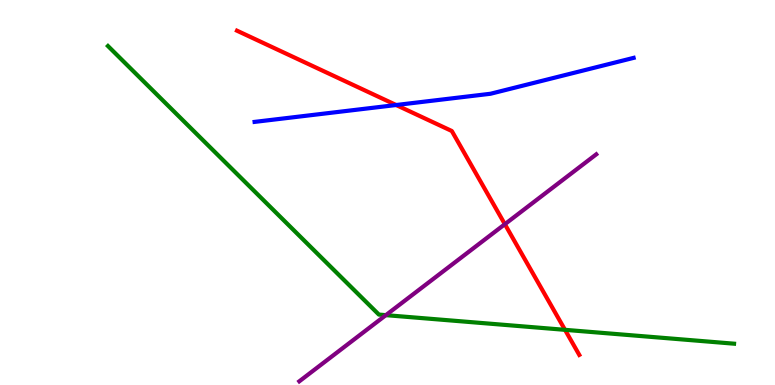[{'lines': ['blue', 'red'], 'intersections': [{'x': 5.11, 'y': 7.27}]}, {'lines': ['green', 'red'], 'intersections': [{'x': 7.29, 'y': 1.43}]}, {'lines': ['purple', 'red'], 'intersections': [{'x': 6.51, 'y': 4.18}]}, {'lines': ['blue', 'green'], 'intersections': []}, {'lines': ['blue', 'purple'], 'intersections': []}, {'lines': ['green', 'purple'], 'intersections': [{'x': 4.98, 'y': 1.81}]}]